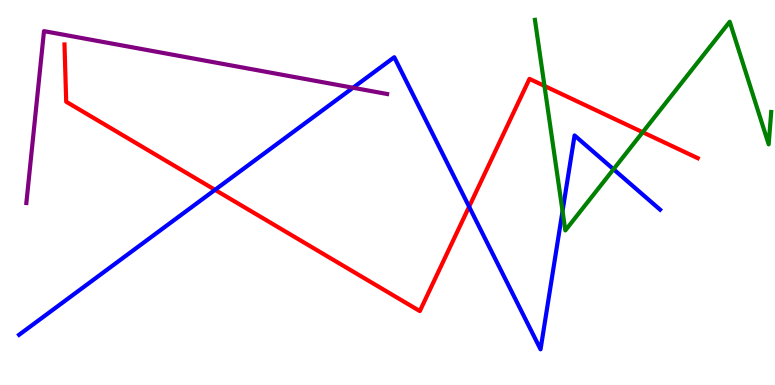[{'lines': ['blue', 'red'], 'intersections': [{'x': 2.77, 'y': 5.07}, {'x': 6.05, 'y': 4.63}]}, {'lines': ['green', 'red'], 'intersections': [{'x': 7.03, 'y': 7.77}, {'x': 8.29, 'y': 6.57}]}, {'lines': ['purple', 'red'], 'intersections': []}, {'lines': ['blue', 'green'], 'intersections': [{'x': 7.26, 'y': 4.52}, {'x': 7.92, 'y': 5.6}]}, {'lines': ['blue', 'purple'], 'intersections': [{'x': 4.55, 'y': 7.72}]}, {'lines': ['green', 'purple'], 'intersections': []}]